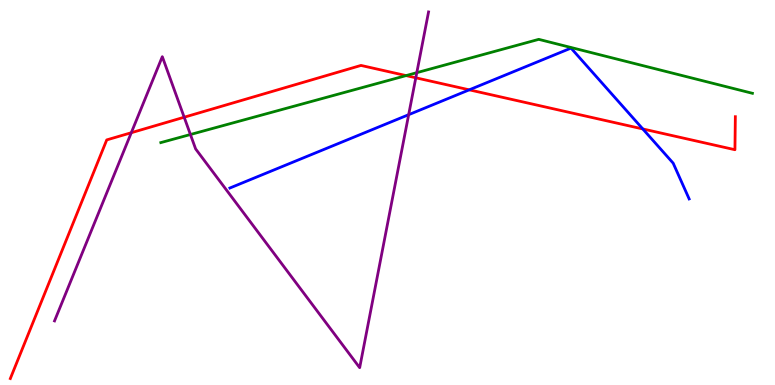[{'lines': ['blue', 'red'], 'intersections': [{'x': 6.05, 'y': 7.67}, {'x': 8.29, 'y': 6.65}]}, {'lines': ['green', 'red'], 'intersections': [{'x': 5.24, 'y': 8.04}]}, {'lines': ['purple', 'red'], 'intersections': [{'x': 1.69, 'y': 6.55}, {'x': 2.38, 'y': 6.96}, {'x': 5.37, 'y': 7.98}]}, {'lines': ['blue', 'green'], 'intersections': []}, {'lines': ['blue', 'purple'], 'intersections': [{'x': 5.27, 'y': 7.02}]}, {'lines': ['green', 'purple'], 'intersections': [{'x': 2.46, 'y': 6.51}, {'x': 5.38, 'y': 8.11}]}]